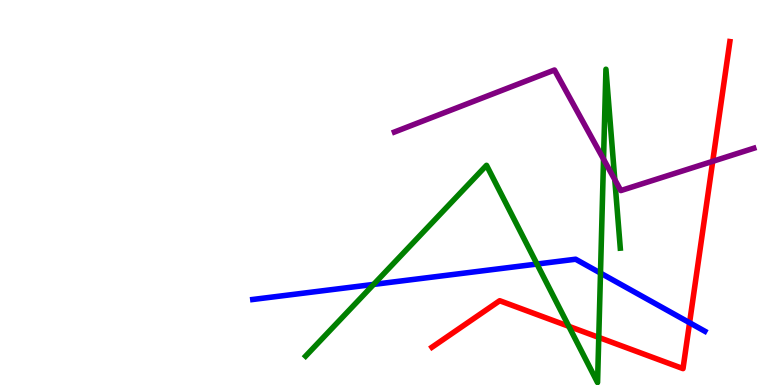[{'lines': ['blue', 'red'], 'intersections': [{'x': 8.9, 'y': 1.62}]}, {'lines': ['green', 'red'], 'intersections': [{'x': 7.34, 'y': 1.52}, {'x': 7.73, 'y': 1.24}]}, {'lines': ['purple', 'red'], 'intersections': [{'x': 9.2, 'y': 5.81}]}, {'lines': ['blue', 'green'], 'intersections': [{'x': 4.82, 'y': 2.61}, {'x': 6.93, 'y': 3.14}, {'x': 7.75, 'y': 2.91}]}, {'lines': ['blue', 'purple'], 'intersections': []}, {'lines': ['green', 'purple'], 'intersections': [{'x': 7.79, 'y': 5.87}, {'x': 7.93, 'y': 5.33}]}]